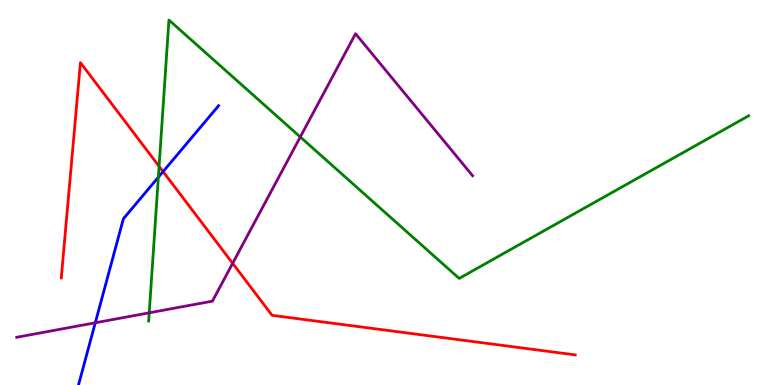[{'lines': ['blue', 'red'], 'intersections': [{'x': 2.1, 'y': 5.54}]}, {'lines': ['green', 'red'], 'intersections': [{'x': 2.05, 'y': 5.68}]}, {'lines': ['purple', 'red'], 'intersections': [{'x': 3.0, 'y': 3.16}]}, {'lines': ['blue', 'green'], 'intersections': [{'x': 2.04, 'y': 5.4}]}, {'lines': ['blue', 'purple'], 'intersections': [{'x': 1.23, 'y': 1.62}]}, {'lines': ['green', 'purple'], 'intersections': [{'x': 1.93, 'y': 1.87}, {'x': 3.87, 'y': 6.44}]}]